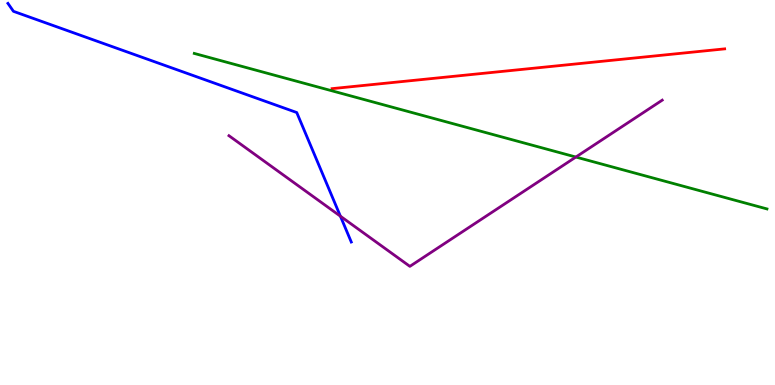[{'lines': ['blue', 'red'], 'intersections': []}, {'lines': ['green', 'red'], 'intersections': []}, {'lines': ['purple', 'red'], 'intersections': []}, {'lines': ['blue', 'green'], 'intersections': []}, {'lines': ['blue', 'purple'], 'intersections': [{'x': 4.39, 'y': 4.38}]}, {'lines': ['green', 'purple'], 'intersections': [{'x': 7.43, 'y': 5.92}]}]